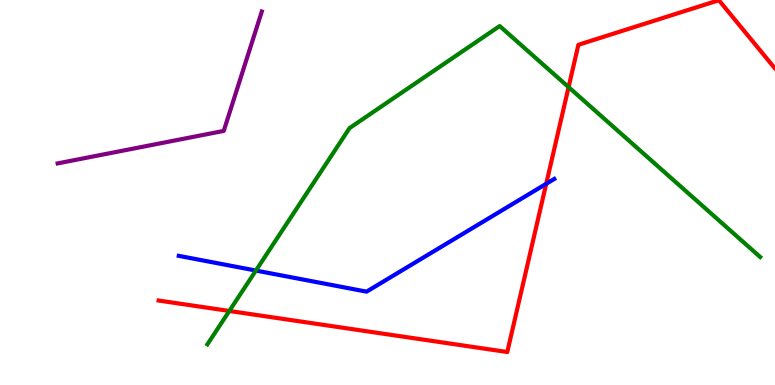[{'lines': ['blue', 'red'], 'intersections': [{'x': 7.05, 'y': 5.23}]}, {'lines': ['green', 'red'], 'intersections': [{'x': 2.96, 'y': 1.92}, {'x': 7.34, 'y': 7.74}]}, {'lines': ['purple', 'red'], 'intersections': []}, {'lines': ['blue', 'green'], 'intersections': [{'x': 3.3, 'y': 2.97}]}, {'lines': ['blue', 'purple'], 'intersections': []}, {'lines': ['green', 'purple'], 'intersections': []}]